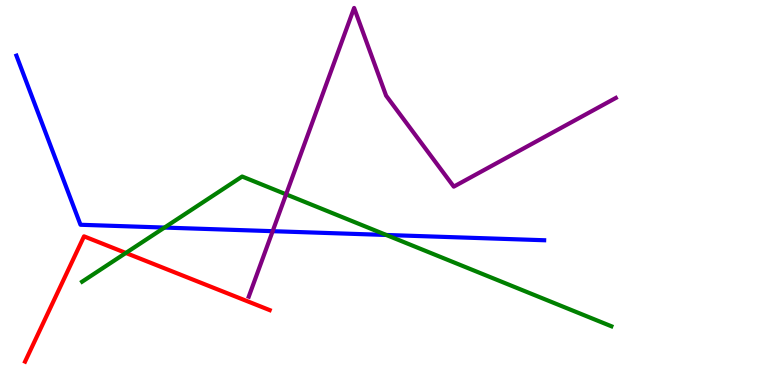[{'lines': ['blue', 'red'], 'intersections': []}, {'lines': ['green', 'red'], 'intersections': [{'x': 1.62, 'y': 3.43}]}, {'lines': ['purple', 'red'], 'intersections': []}, {'lines': ['blue', 'green'], 'intersections': [{'x': 2.12, 'y': 4.09}, {'x': 4.98, 'y': 3.9}]}, {'lines': ['blue', 'purple'], 'intersections': [{'x': 3.52, 'y': 4.0}]}, {'lines': ['green', 'purple'], 'intersections': [{'x': 3.69, 'y': 4.95}]}]